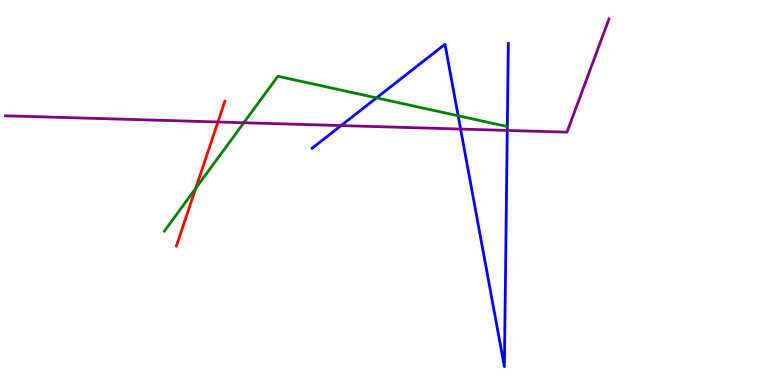[{'lines': ['blue', 'red'], 'intersections': []}, {'lines': ['green', 'red'], 'intersections': [{'x': 2.53, 'y': 5.11}]}, {'lines': ['purple', 'red'], 'intersections': [{'x': 2.81, 'y': 6.83}]}, {'lines': ['blue', 'green'], 'intersections': [{'x': 4.86, 'y': 7.46}, {'x': 5.91, 'y': 6.99}]}, {'lines': ['blue', 'purple'], 'intersections': [{'x': 4.4, 'y': 6.74}, {'x': 5.94, 'y': 6.65}, {'x': 6.55, 'y': 6.61}]}, {'lines': ['green', 'purple'], 'intersections': [{'x': 3.15, 'y': 6.81}]}]